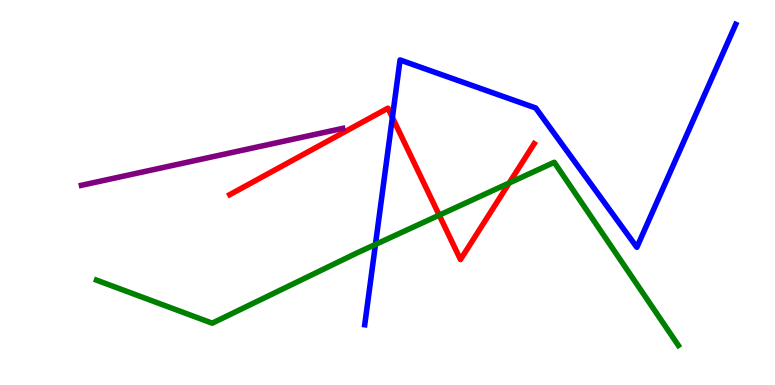[{'lines': ['blue', 'red'], 'intersections': [{'x': 5.06, 'y': 6.95}]}, {'lines': ['green', 'red'], 'intersections': [{'x': 5.67, 'y': 4.41}, {'x': 6.57, 'y': 5.25}]}, {'lines': ['purple', 'red'], 'intersections': []}, {'lines': ['blue', 'green'], 'intersections': [{'x': 4.84, 'y': 3.65}]}, {'lines': ['blue', 'purple'], 'intersections': []}, {'lines': ['green', 'purple'], 'intersections': []}]